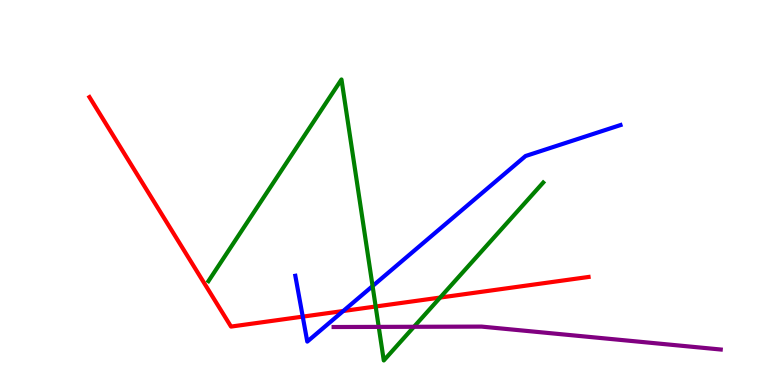[{'lines': ['blue', 'red'], 'intersections': [{'x': 3.91, 'y': 1.78}, {'x': 4.43, 'y': 1.92}]}, {'lines': ['green', 'red'], 'intersections': [{'x': 4.85, 'y': 2.04}, {'x': 5.68, 'y': 2.27}]}, {'lines': ['purple', 'red'], 'intersections': []}, {'lines': ['blue', 'green'], 'intersections': [{'x': 4.81, 'y': 2.57}]}, {'lines': ['blue', 'purple'], 'intersections': []}, {'lines': ['green', 'purple'], 'intersections': [{'x': 4.89, 'y': 1.51}, {'x': 5.34, 'y': 1.51}]}]